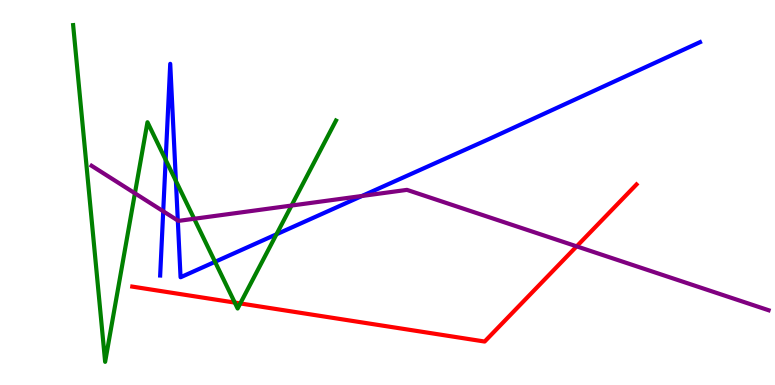[{'lines': ['blue', 'red'], 'intersections': []}, {'lines': ['green', 'red'], 'intersections': [{'x': 3.03, 'y': 2.14}, {'x': 3.1, 'y': 2.12}]}, {'lines': ['purple', 'red'], 'intersections': [{'x': 7.44, 'y': 3.6}]}, {'lines': ['blue', 'green'], 'intersections': [{'x': 2.14, 'y': 5.85}, {'x': 2.27, 'y': 5.3}, {'x': 2.77, 'y': 3.2}, {'x': 3.57, 'y': 3.91}]}, {'lines': ['blue', 'purple'], 'intersections': [{'x': 2.11, 'y': 4.51}, {'x': 2.29, 'y': 4.27}, {'x': 4.67, 'y': 4.91}]}, {'lines': ['green', 'purple'], 'intersections': [{'x': 1.74, 'y': 4.98}, {'x': 2.51, 'y': 4.32}, {'x': 3.76, 'y': 4.66}]}]